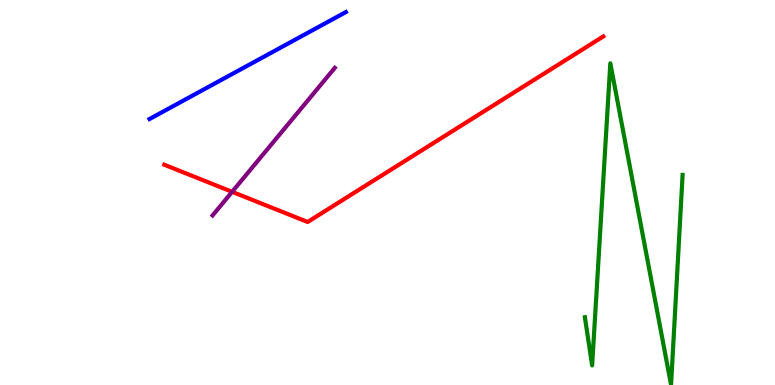[{'lines': ['blue', 'red'], 'intersections': []}, {'lines': ['green', 'red'], 'intersections': []}, {'lines': ['purple', 'red'], 'intersections': [{'x': 3.0, 'y': 5.02}]}, {'lines': ['blue', 'green'], 'intersections': []}, {'lines': ['blue', 'purple'], 'intersections': []}, {'lines': ['green', 'purple'], 'intersections': []}]